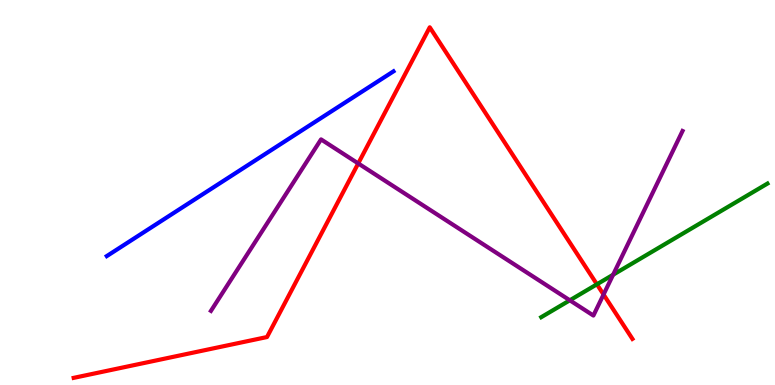[{'lines': ['blue', 'red'], 'intersections': []}, {'lines': ['green', 'red'], 'intersections': [{'x': 7.7, 'y': 2.62}]}, {'lines': ['purple', 'red'], 'intersections': [{'x': 4.62, 'y': 5.75}, {'x': 7.79, 'y': 2.35}]}, {'lines': ['blue', 'green'], 'intersections': []}, {'lines': ['blue', 'purple'], 'intersections': []}, {'lines': ['green', 'purple'], 'intersections': [{'x': 7.35, 'y': 2.2}, {'x': 7.91, 'y': 2.86}]}]